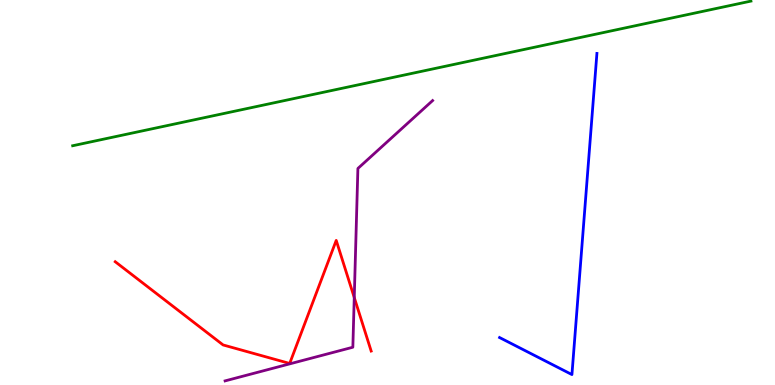[{'lines': ['blue', 'red'], 'intersections': []}, {'lines': ['green', 'red'], 'intersections': []}, {'lines': ['purple', 'red'], 'intersections': [{'x': 4.57, 'y': 2.27}]}, {'lines': ['blue', 'green'], 'intersections': []}, {'lines': ['blue', 'purple'], 'intersections': []}, {'lines': ['green', 'purple'], 'intersections': []}]